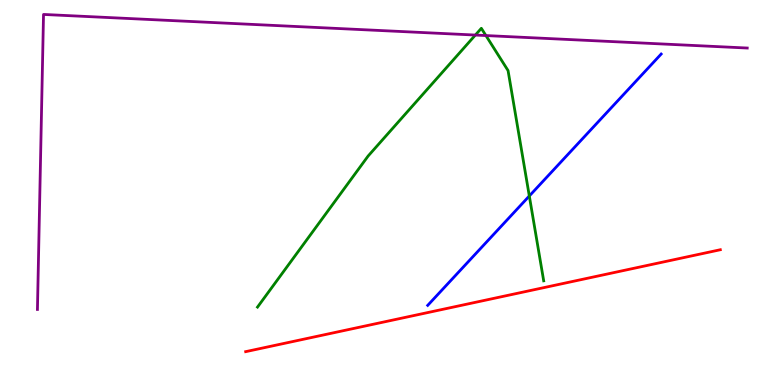[{'lines': ['blue', 'red'], 'intersections': []}, {'lines': ['green', 'red'], 'intersections': []}, {'lines': ['purple', 'red'], 'intersections': []}, {'lines': ['blue', 'green'], 'intersections': [{'x': 6.83, 'y': 4.91}]}, {'lines': ['blue', 'purple'], 'intersections': []}, {'lines': ['green', 'purple'], 'intersections': [{'x': 6.13, 'y': 9.09}, {'x': 6.27, 'y': 9.08}]}]